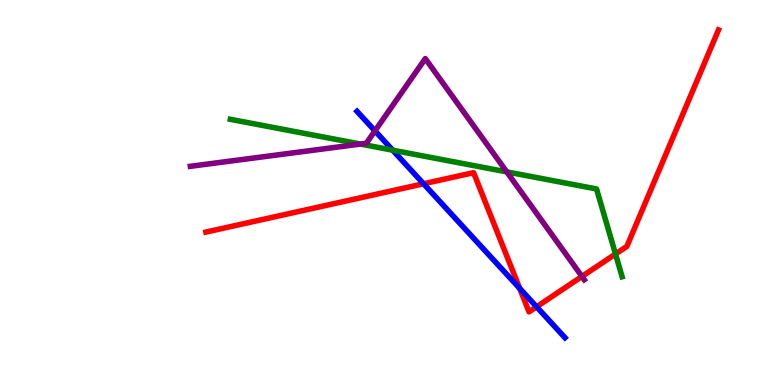[{'lines': ['blue', 'red'], 'intersections': [{'x': 5.47, 'y': 5.23}, {'x': 6.71, 'y': 2.51}, {'x': 6.92, 'y': 2.03}]}, {'lines': ['green', 'red'], 'intersections': [{'x': 7.94, 'y': 3.4}]}, {'lines': ['purple', 'red'], 'intersections': [{'x': 7.51, 'y': 2.82}]}, {'lines': ['blue', 'green'], 'intersections': [{'x': 5.07, 'y': 6.1}]}, {'lines': ['blue', 'purple'], 'intersections': [{'x': 4.84, 'y': 6.6}]}, {'lines': ['green', 'purple'], 'intersections': [{'x': 4.65, 'y': 6.26}, {'x': 6.54, 'y': 5.54}]}]